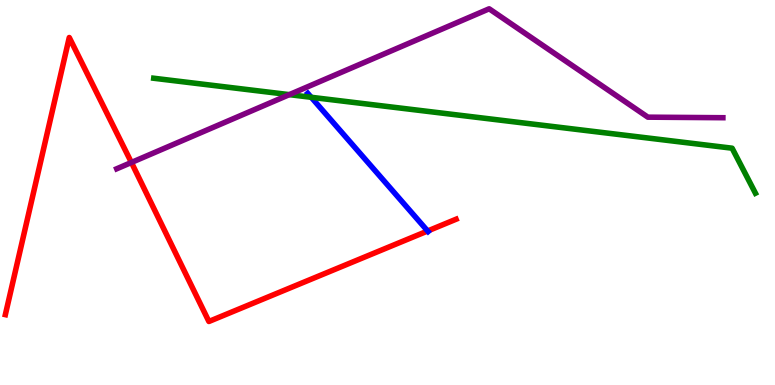[{'lines': ['blue', 'red'], 'intersections': [{'x': 5.52, 'y': 4.0}]}, {'lines': ['green', 'red'], 'intersections': []}, {'lines': ['purple', 'red'], 'intersections': [{'x': 1.7, 'y': 5.78}]}, {'lines': ['blue', 'green'], 'intersections': [{'x': 4.02, 'y': 7.47}]}, {'lines': ['blue', 'purple'], 'intersections': []}, {'lines': ['green', 'purple'], 'intersections': [{'x': 3.73, 'y': 7.54}]}]